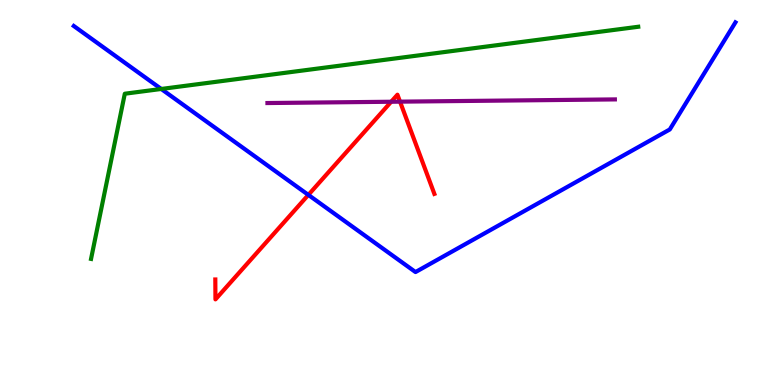[{'lines': ['blue', 'red'], 'intersections': [{'x': 3.98, 'y': 4.94}]}, {'lines': ['green', 'red'], 'intersections': []}, {'lines': ['purple', 'red'], 'intersections': [{'x': 5.05, 'y': 7.36}, {'x': 5.16, 'y': 7.36}]}, {'lines': ['blue', 'green'], 'intersections': [{'x': 2.08, 'y': 7.69}]}, {'lines': ['blue', 'purple'], 'intersections': []}, {'lines': ['green', 'purple'], 'intersections': []}]